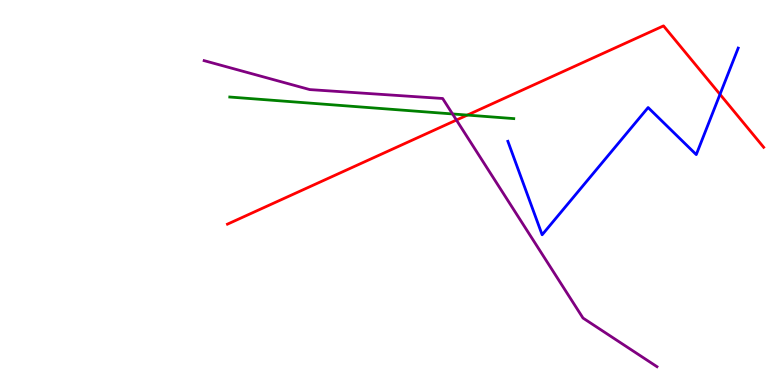[{'lines': ['blue', 'red'], 'intersections': [{'x': 9.29, 'y': 7.55}]}, {'lines': ['green', 'red'], 'intersections': [{'x': 6.03, 'y': 7.01}]}, {'lines': ['purple', 'red'], 'intersections': [{'x': 5.89, 'y': 6.88}]}, {'lines': ['blue', 'green'], 'intersections': []}, {'lines': ['blue', 'purple'], 'intersections': []}, {'lines': ['green', 'purple'], 'intersections': [{'x': 5.84, 'y': 7.04}]}]